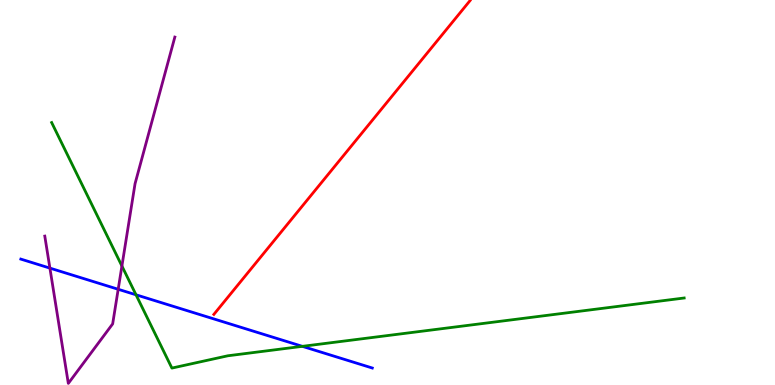[{'lines': ['blue', 'red'], 'intersections': []}, {'lines': ['green', 'red'], 'intersections': []}, {'lines': ['purple', 'red'], 'intersections': []}, {'lines': ['blue', 'green'], 'intersections': [{'x': 1.75, 'y': 2.34}, {'x': 3.9, 'y': 1.0}]}, {'lines': ['blue', 'purple'], 'intersections': [{'x': 0.644, 'y': 3.04}, {'x': 1.53, 'y': 2.49}]}, {'lines': ['green', 'purple'], 'intersections': [{'x': 1.57, 'y': 3.09}]}]